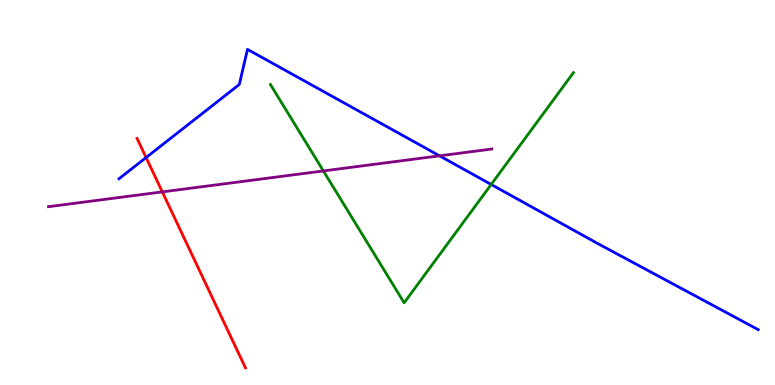[{'lines': ['blue', 'red'], 'intersections': [{'x': 1.88, 'y': 5.91}]}, {'lines': ['green', 'red'], 'intersections': []}, {'lines': ['purple', 'red'], 'intersections': [{'x': 2.09, 'y': 5.02}]}, {'lines': ['blue', 'green'], 'intersections': [{'x': 6.34, 'y': 5.21}]}, {'lines': ['blue', 'purple'], 'intersections': [{'x': 5.67, 'y': 5.95}]}, {'lines': ['green', 'purple'], 'intersections': [{'x': 4.17, 'y': 5.56}]}]